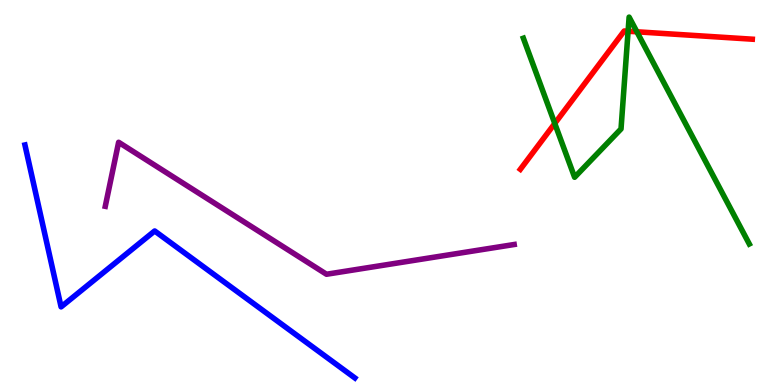[{'lines': ['blue', 'red'], 'intersections': []}, {'lines': ['green', 'red'], 'intersections': [{'x': 7.16, 'y': 6.79}, {'x': 8.1, 'y': 9.19}, {'x': 8.22, 'y': 9.17}]}, {'lines': ['purple', 'red'], 'intersections': []}, {'lines': ['blue', 'green'], 'intersections': []}, {'lines': ['blue', 'purple'], 'intersections': []}, {'lines': ['green', 'purple'], 'intersections': []}]